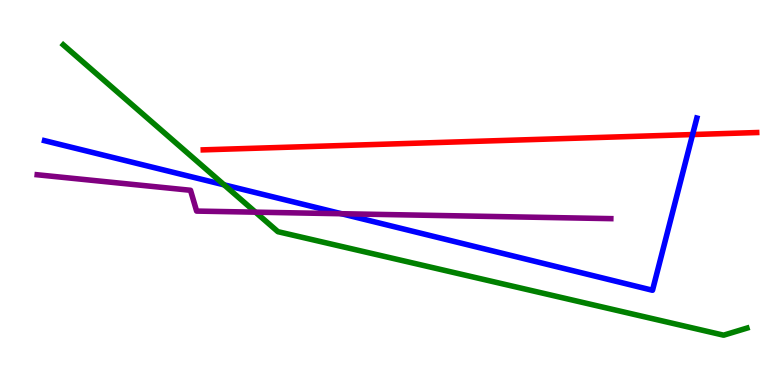[{'lines': ['blue', 'red'], 'intersections': [{'x': 8.94, 'y': 6.51}]}, {'lines': ['green', 'red'], 'intersections': []}, {'lines': ['purple', 'red'], 'intersections': []}, {'lines': ['blue', 'green'], 'intersections': [{'x': 2.89, 'y': 5.2}]}, {'lines': ['blue', 'purple'], 'intersections': [{'x': 4.41, 'y': 4.45}]}, {'lines': ['green', 'purple'], 'intersections': [{'x': 3.3, 'y': 4.49}]}]